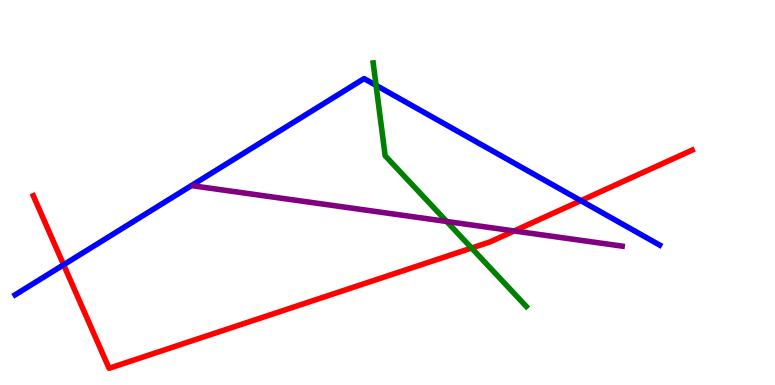[{'lines': ['blue', 'red'], 'intersections': [{'x': 0.821, 'y': 3.12}, {'x': 7.49, 'y': 4.79}]}, {'lines': ['green', 'red'], 'intersections': [{'x': 6.09, 'y': 3.56}]}, {'lines': ['purple', 'red'], 'intersections': [{'x': 6.63, 'y': 4.0}]}, {'lines': ['blue', 'green'], 'intersections': [{'x': 4.85, 'y': 7.78}]}, {'lines': ['blue', 'purple'], 'intersections': []}, {'lines': ['green', 'purple'], 'intersections': [{'x': 5.76, 'y': 4.25}]}]